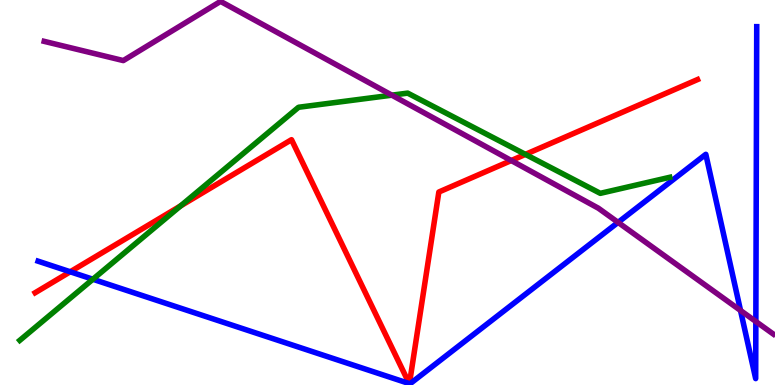[{'lines': ['blue', 'red'], 'intersections': [{'x': 0.906, 'y': 2.94}, {'x': 5.28, 'y': 0.0375}, {'x': 5.28, 'y': 0.0355}]}, {'lines': ['green', 'red'], 'intersections': [{'x': 2.33, 'y': 4.65}, {'x': 6.78, 'y': 5.99}]}, {'lines': ['purple', 'red'], 'intersections': [{'x': 6.6, 'y': 5.83}]}, {'lines': ['blue', 'green'], 'intersections': [{'x': 1.2, 'y': 2.75}]}, {'lines': ['blue', 'purple'], 'intersections': [{'x': 7.98, 'y': 4.22}, {'x': 9.56, 'y': 1.94}, {'x': 9.75, 'y': 1.65}]}, {'lines': ['green', 'purple'], 'intersections': [{'x': 5.06, 'y': 7.53}]}]